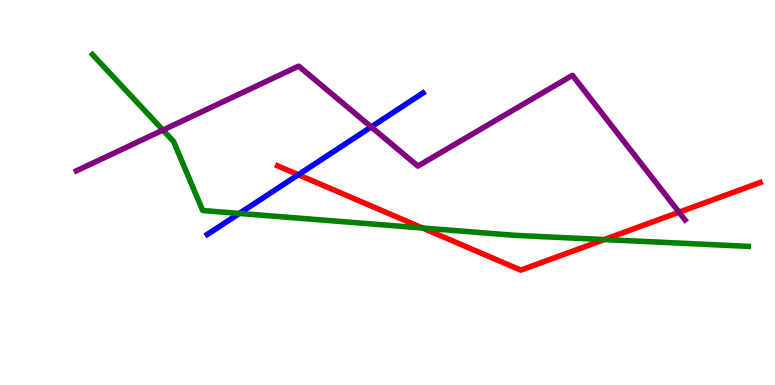[{'lines': ['blue', 'red'], 'intersections': [{'x': 3.85, 'y': 5.46}]}, {'lines': ['green', 'red'], 'intersections': [{'x': 5.45, 'y': 4.08}, {'x': 7.8, 'y': 3.78}]}, {'lines': ['purple', 'red'], 'intersections': [{'x': 8.76, 'y': 4.49}]}, {'lines': ['blue', 'green'], 'intersections': [{'x': 3.09, 'y': 4.46}]}, {'lines': ['blue', 'purple'], 'intersections': [{'x': 4.79, 'y': 6.7}]}, {'lines': ['green', 'purple'], 'intersections': [{'x': 2.1, 'y': 6.62}]}]